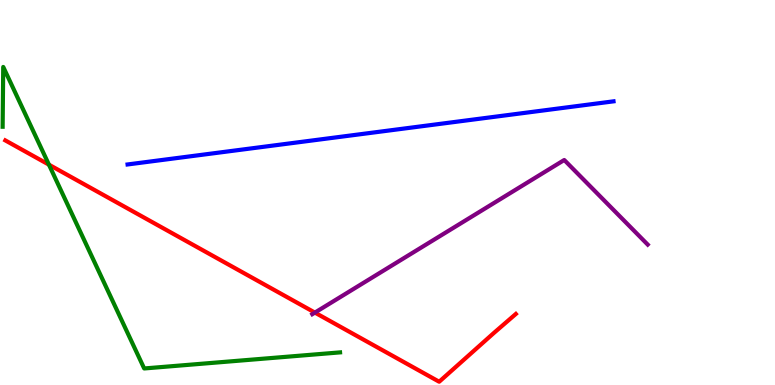[{'lines': ['blue', 'red'], 'intersections': []}, {'lines': ['green', 'red'], 'intersections': [{'x': 0.631, 'y': 5.72}]}, {'lines': ['purple', 'red'], 'intersections': [{'x': 4.06, 'y': 1.88}]}, {'lines': ['blue', 'green'], 'intersections': []}, {'lines': ['blue', 'purple'], 'intersections': []}, {'lines': ['green', 'purple'], 'intersections': []}]